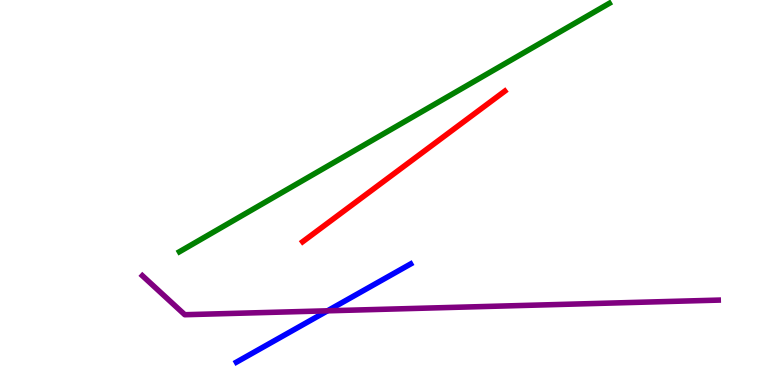[{'lines': ['blue', 'red'], 'intersections': []}, {'lines': ['green', 'red'], 'intersections': []}, {'lines': ['purple', 'red'], 'intersections': []}, {'lines': ['blue', 'green'], 'intersections': []}, {'lines': ['blue', 'purple'], 'intersections': [{'x': 4.23, 'y': 1.93}]}, {'lines': ['green', 'purple'], 'intersections': []}]